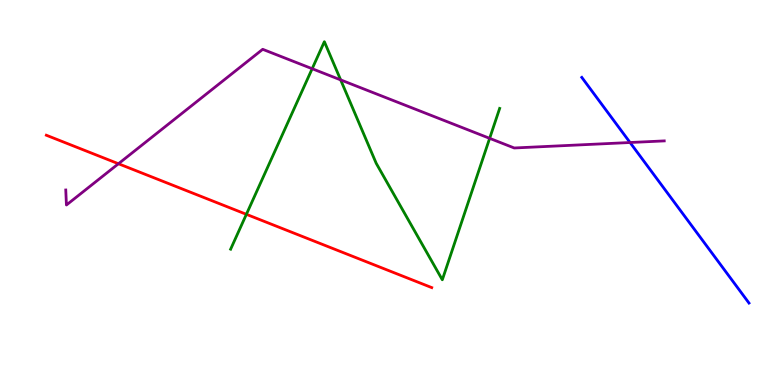[{'lines': ['blue', 'red'], 'intersections': []}, {'lines': ['green', 'red'], 'intersections': [{'x': 3.18, 'y': 4.43}]}, {'lines': ['purple', 'red'], 'intersections': [{'x': 1.53, 'y': 5.75}]}, {'lines': ['blue', 'green'], 'intersections': []}, {'lines': ['blue', 'purple'], 'intersections': [{'x': 8.13, 'y': 6.3}]}, {'lines': ['green', 'purple'], 'intersections': [{'x': 4.03, 'y': 8.22}, {'x': 4.4, 'y': 7.92}, {'x': 6.32, 'y': 6.41}]}]